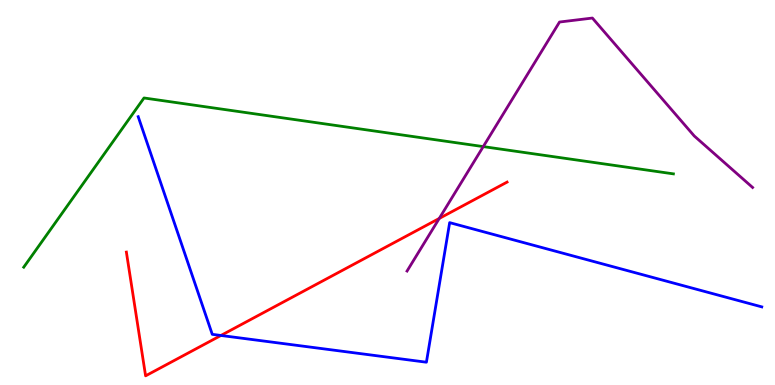[{'lines': ['blue', 'red'], 'intersections': [{'x': 2.85, 'y': 1.29}]}, {'lines': ['green', 'red'], 'intersections': []}, {'lines': ['purple', 'red'], 'intersections': [{'x': 5.67, 'y': 4.33}]}, {'lines': ['blue', 'green'], 'intersections': []}, {'lines': ['blue', 'purple'], 'intersections': []}, {'lines': ['green', 'purple'], 'intersections': [{'x': 6.24, 'y': 6.19}]}]